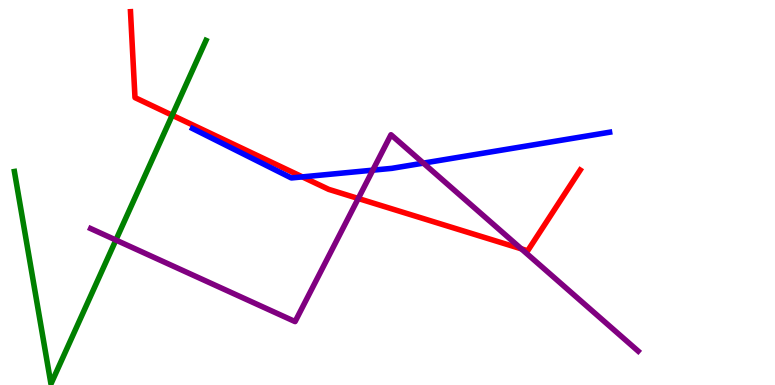[{'lines': ['blue', 'red'], 'intersections': [{'x': 3.9, 'y': 5.41}]}, {'lines': ['green', 'red'], 'intersections': [{'x': 2.22, 'y': 7.01}]}, {'lines': ['purple', 'red'], 'intersections': [{'x': 4.62, 'y': 4.84}, {'x': 6.73, 'y': 3.54}]}, {'lines': ['blue', 'green'], 'intersections': []}, {'lines': ['blue', 'purple'], 'intersections': [{'x': 4.81, 'y': 5.58}, {'x': 5.46, 'y': 5.76}]}, {'lines': ['green', 'purple'], 'intersections': [{'x': 1.5, 'y': 3.76}]}]